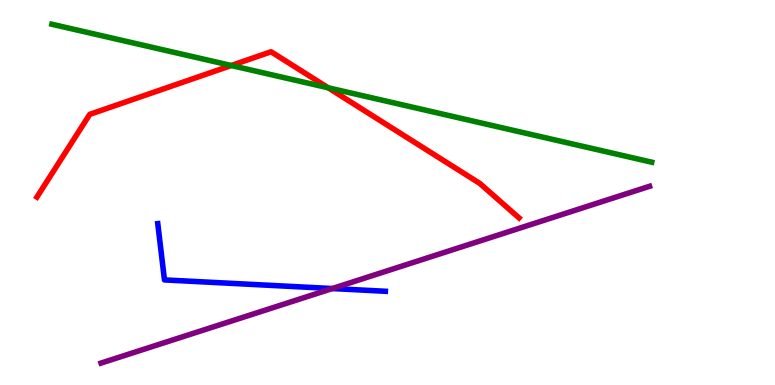[{'lines': ['blue', 'red'], 'intersections': []}, {'lines': ['green', 'red'], 'intersections': [{'x': 2.98, 'y': 8.3}, {'x': 4.23, 'y': 7.72}]}, {'lines': ['purple', 'red'], 'intersections': []}, {'lines': ['blue', 'green'], 'intersections': []}, {'lines': ['blue', 'purple'], 'intersections': [{'x': 4.29, 'y': 2.51}]}, {'lines': ['green', 'purple'], 'intersections': []}]